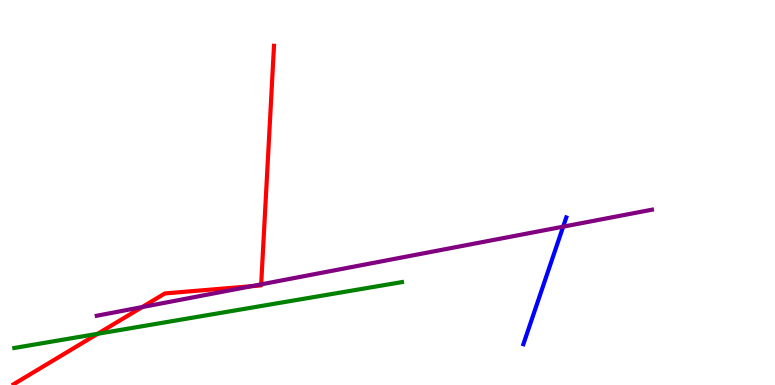[{'lines': ['blue', 'red'], 'intersections': []}, {'lines': ['green', 'red'], 'intersections': [{'x': 1.26, 'y': 1.33}]}, {'lines': ['purple', 'red'], 'intersections': [{'x': 1.83, 'y': 2.02}, {'x': 3.25, 'y': 2.57}, {'x': 3.37, 'y': 2.61}]}, {'lines': ['blue', 'green'], 'intersections': []}, {'lines': ['blue', 'purple'], 'intersections': [{'x': 7.27, 'y': 4.11}]}, {'lines': ['green', 'purple'], 'intersections': []}]